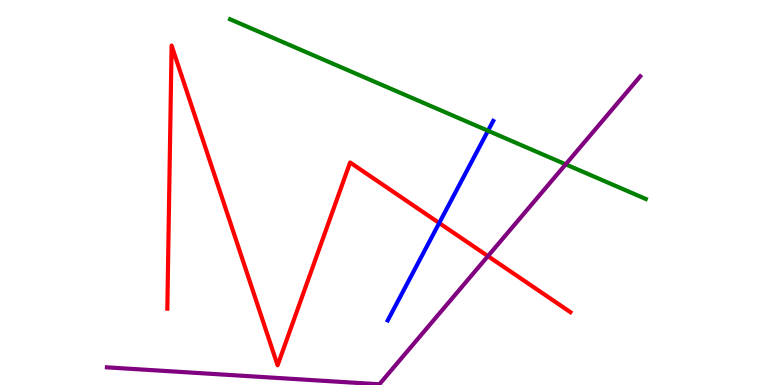[{'lines': ['blue', 'red'], 'intersections': [{'x': 5.67, 'y': 4.21}]}, {'lines': ['green', 'red'], 'intersections': []}, {'lines': ['purple', 'red'], 'intersections': [{'x': 6.3, 'y': 3.35}]}, {'lines': ['blue', 'green'], 'intersections': [{'x': 6.3, 'y': 6.6}]}, {'lines': ['blue', 'purple'], 'intersections': []}, {'lines': ['green', 'purple'], 'intersections': [{'x': 7.3, 'y': 5.73}]}]